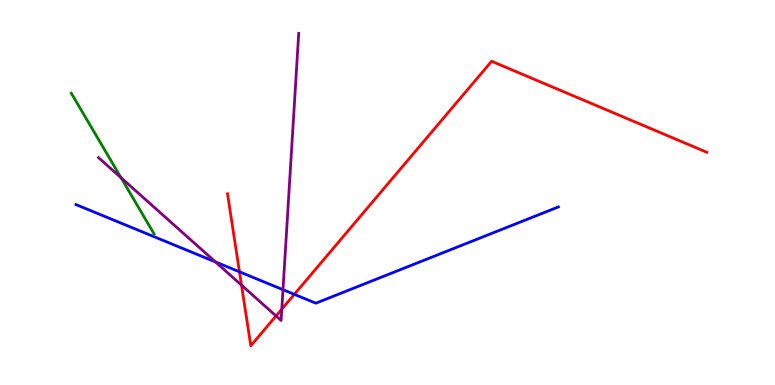[{'lines': ['blue', 'red'], 'intersections': [{'x': 3.09, 'y': 2.94}, {'x': 3.8, 'y': 2.35}]}, {'lines': ['green', 'red'], 'intersections': []}, {'lines': ['purple', 'red'], 'intersections': [{'x': 3.12, 'y': 2.59}, {'x': 3.56, 'y': 1.79}, {'x': 3.64, 'y': 1.97}]}, {'lines': ['blue', 'green'], 'intersections': []}, {'lines': ['blue', 'purple'], 'intersections': [{'x': 2.78, 'y': 3.2}, {'x': 3.65, 'y': 2.48}]}, {'lines': ['green', 'purple'], 'intersections': [{'x': 1.56, 'y': 5.38}]}]